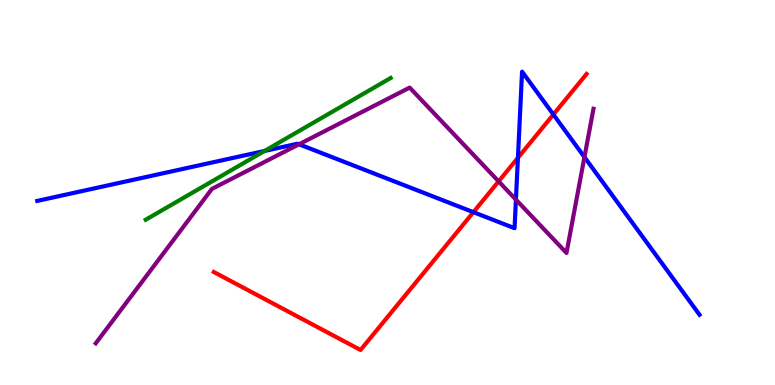[{'lines': ['blue', 'red'], 'intersections': [{'x': 6.11, 'y': 4.49}, {'x': 6.68, 'y': 5.9}, {'x': 7.14, 'y': 7.03}]}, {'lines': ['green', 'red'], 'intersections': []}, {'lines': ['purple', 'red'], 'intersections': [{'x': 6.43, 'y': 5.29}]}, {'lines': ['blue', 'green'], 'intersections': [{'x': 3.41, 'y': 6.08}]}, {'lines': ['blue', 'purple'], 'intersections': [{'x': 3.86, 'y': 6.25}, {'x': 6.66, 'y': 4.82}, {'x': 7.54, 'y': 5.92}]}, {'lines': ['green', 'purple'], 'intersections': []}]